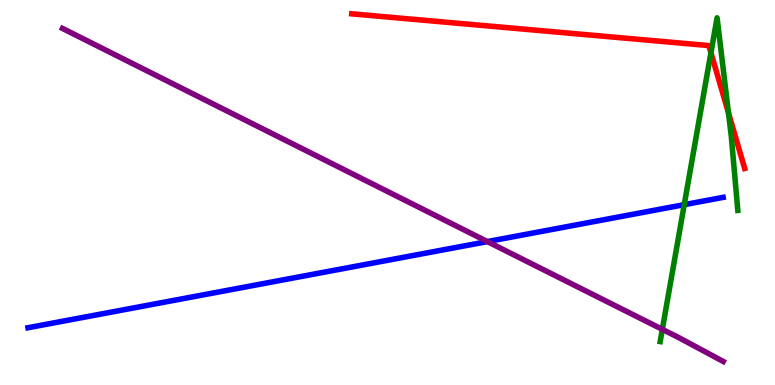[{'lines': ['blue', 'red'], 'intersections': []}, {'lines': ['green', 'red'], 'intersections': [{'x': 9.17, 'y': 8.63}, {'x': 9.4, 'y': 7.07}]}, {'lines': ['purple', 'red'], 'intersections': []}, {'lines': ['blue', 'green'], 'intersections': [{'x': 8.83, 'y': 4.68}]}, {'lines': ['blue', 'purple'], 'intersections': [{'x': 6.29, 'y': 3.73}]}, {'lines': ['green', 'purple'], 'intersections': [{'x': 8.55, 'y': 1.45}]}]